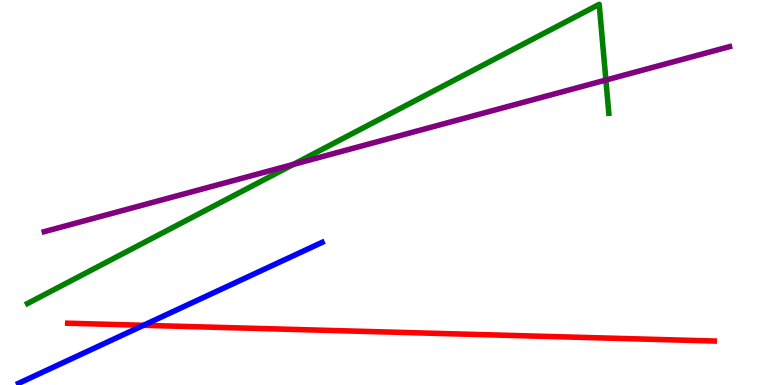[{'lines': ['blue', 'red'], 'intersections': [{'x': 1.85, 'y': 1.55}]}, {'lines': ['green', 'red'], 'intersections': []}, {'lines': ['purple', 'red'], 'intersections': []}, {'lines': ['blue', 'green'], 'intersections': []}, {'lines': ['blue', 'purple'], 'intersections': []}, {'lines': ['green', 'purple'], 'intersections': [{'x': 3.79, 'y': 5.73}, {'x': 7.82, 'y': 7.92}]}]